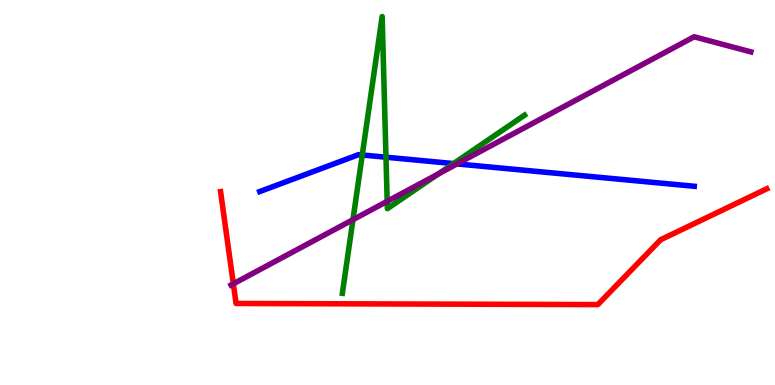[{'lines': ['blue', 'red'], 'intersections': []}, {'lines': ['green', 'red'], 'intersections': []}, {'lines': ['purple', 'red'], 'intersections': [{'x': 3.01, 'y': 2.63}]}, {'lines': ['blue', 'green'], 'intersections': [{'x': 4.67, 'y': 5.97}, {'x': 4.98, 'y': 5.92}, {'x': 5.85, 'y': 5.75}]}, {'lines': ['blue', 'purple'], 'intersections': [{'x': 5.9, 'y': 5.74}]}, {'lines': ['green', 'purple'], 'intersections': [{'x': 4.55, 'y': 4.29}, {'x': 5.0, 'y': 4.77}, {'x': 5.66, 'y': 5.48}]}]